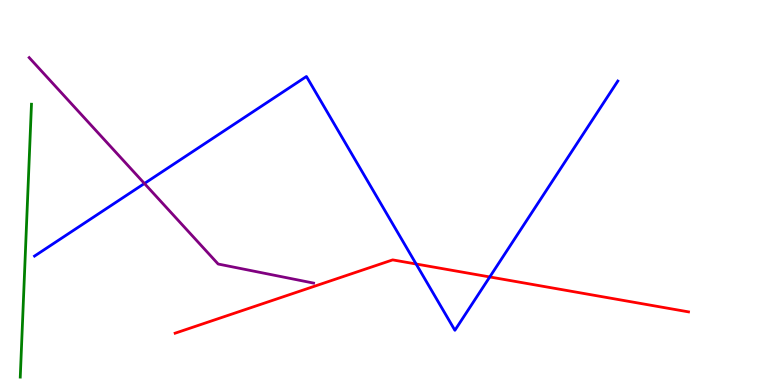[{'lines': ['blue', 'red'], 'intersections': [{'x': 5.37, 'y': 3.14}, {'x': 6.32, 'y': 2.81}]}, {'lines': ['green', 'red'], 'intersections': []}, {'lines': ['purple', 'red'], 'intersections': []}, {'lines': ['blue', 'green'], 'intersections': []}, {'lines': ['blue', 'purple'], 'intersections': [{'x': 1.86, 'y': 5.23}]}, {'lines': ['green', 'purple'], 'intersections': []}]